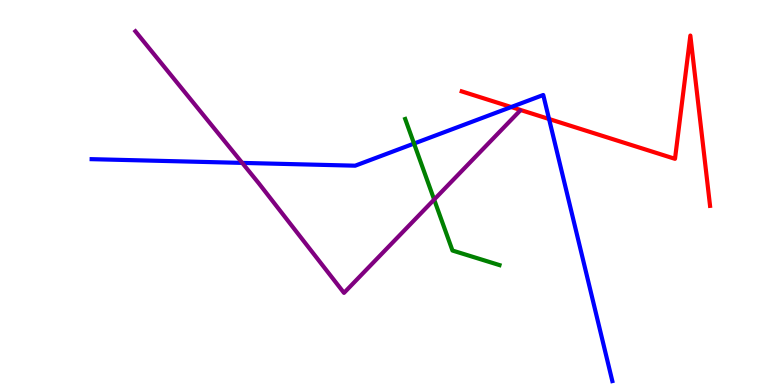[{'lines': ['blue', 'red'], 'intersections': [{'x': 6.6, 'y': 7.22}, {'x': 7.08, 'y': 6.91}]}, {'lines': ['green', 'red'], 'intersections': []}, {'lines': ['purple', 'red'], 'intersections': []}, {'lines': ['blue', 'green'], 'intersections': [{'x': 5.34, 'y': 6.27}]}, {'lines': ['blue', 'purple'], 'intersections': [{'x': 3.13, 'y': 5.77}]}, {'lines': ['green', 'purple'], 'intersections': [{'x': 5.6, 'y': 4.82}]}]